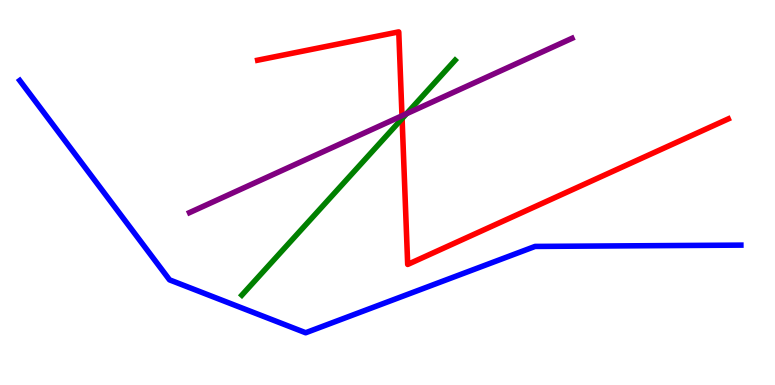[{'lines': ['blue', 'red'], 'intersections': []}, {'lines': ['green', 'red'], 'intersections': [{'x': 5.19, 'y': 6.92}]}, {'lines': ['purple', 'red'], 'intersections': [{'x': 5.19, 'y': 6.99}]}, {'lines': ['blue', 'green'], 'intersections': []}, {'lines': ['blue', 'purple'], 'intersections': []}, {'lines': ['green', 'purple'], 'intersections': [{'x': 5.25, 'y': 7.05}]}]